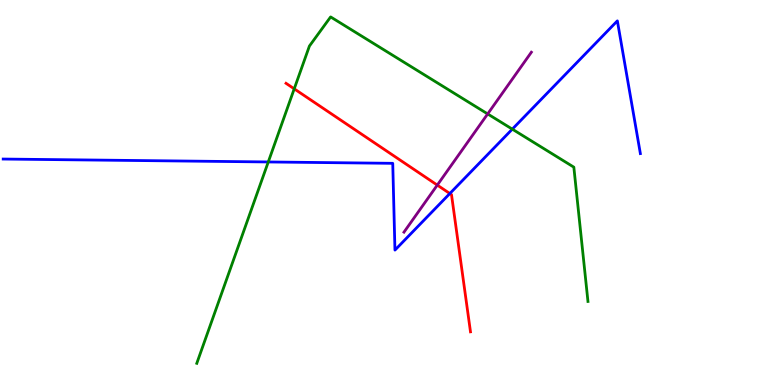[{'lines': ['blue', 'red'], 'intersections': [{'x': 5.8, 'y': 4.97}]}, {'lines': ['green', 'red'], 'intersections': [{'x': 3.8, 'y': 7.69}]}, {'lines': ['purple', 'red'], 'intersections': [{'x': 5.64, 'y': 5.19}]}, {'lines': ['blue', 'green'], 'intersections': [{'x': 3.46, 'y': 5.79}, {'x': 6.61, 'y': 6.65}]}, {'lines': ['blue', 'purple'], 'intersections': []}, {'lines': ['green', 'purple'], 'intersections': [{'x': 6.29, 'y': 7.04}]}]